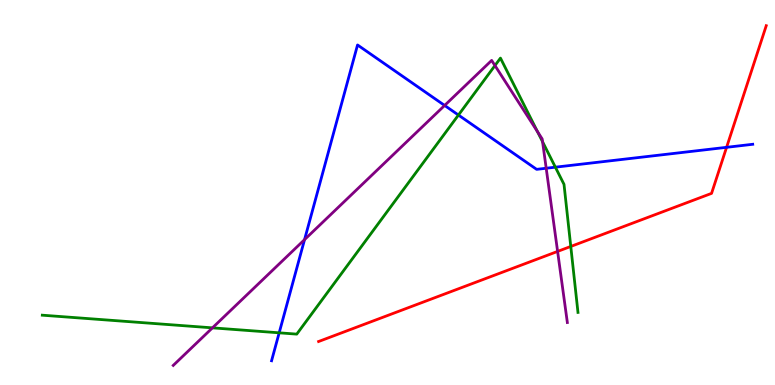[{'lines': ['blue', 'red'], 'intersections': [{'x': 9.38, 'y': 6.17}]}, {'lines': ['green', 'red'], 'intersections': [{'x': 7.36, 'y': 3.6}]}, {'lines': ['purple', 'red'], 'intersections': [{'x': 7.19, 'y': 3.47}]}, {'lines': ['blue', 'green'], 'intersections': [{'x': 3.6, 'y': 1.36}, {'x': 5.92, 'y': 7.01}, {'x': 7.17, 'y': 5.66}]}, {'lines': ['blue', 'purple'], 'intersections': [{'x': 3.93, 'y': 3.78}, {'x': 5.74, 'y': 7.26}, {'x': 7.05, 'y': 5.63}]}, {'lines': ['green', 'purple'], 'intersections': [{'x': 2.74, 'y': 1.48}, {'x': 6.39, 'y': 8.3}, {'x': 6.93, 'y': 6.58}, {'x': 7.0, 'y': 6.32}]}]